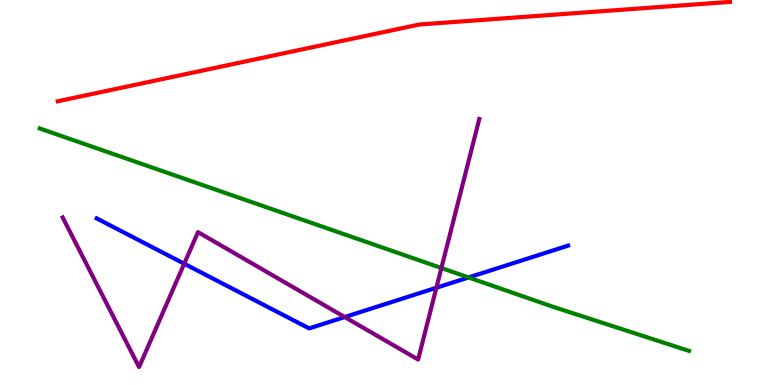[{'lines': ['blue', 'red'], 'intersections': []}, {'lines': ['green', 'red'], 'intersections': []}, {'lines': ['purple', 'red'], 'intersections': []}, {'lines': ['blue', 'green'], 'intersections': [{'x': 6.05, 'y': 2.79}]}, {'lines': ['blue', 'purple'], 'intersections': [{'x': 2.38, 'y': 3.15}, {'x': 4.45, 'y': 1.77}, {'x': 5.63, 'y': 2.53}]}, {'lines': ['green', 'purple'], 'intersections': [{'x': 5.7, 'y': 3.04}]}]